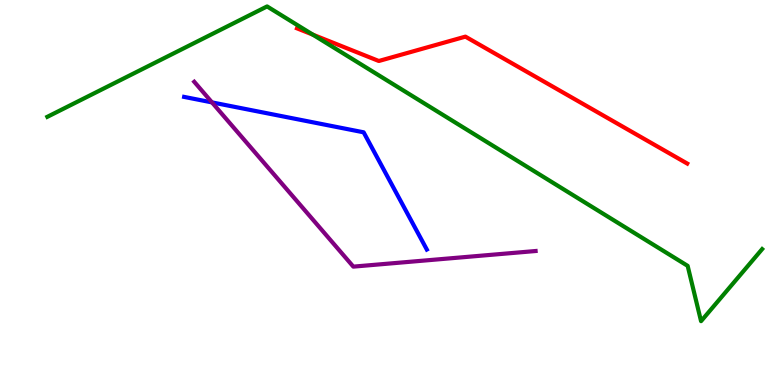[{'lines': ['blue', 'red'], 'intersections': []}, {'lines': ['green', 'red'], 'intersections': [{'x': 4.04, 'y': 9.1}]}, {'lines': ['purple', 'red'], 'intersections': []}, {'lines': ['blue', 'green'], 'intersections': []}, {'lines': ['blue', 'purple'], 'intersections': [{'x': 2.74, 'y': 7.34}]}, {'lines': ['green', 'purple'], 'intersections': []}]